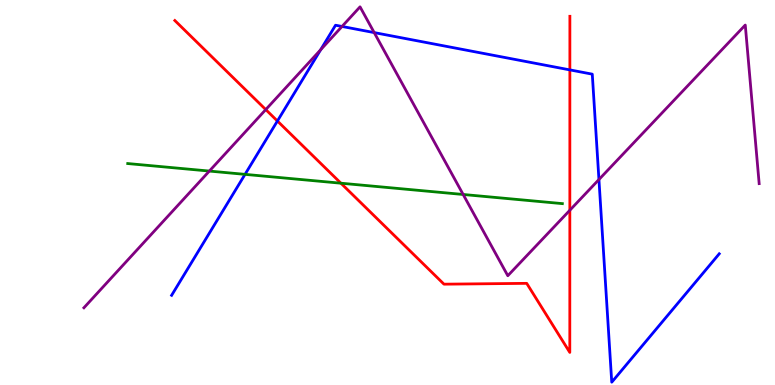[{'lines': ['blue', 'red'], 'intersections': [{'x': 3.58, 'y': 6.86}, {'x': 7.35, 'y': 8.18}]}, {'lines': ['green', 'red'], 'intersections': [{'x': 4.4, 'y': 5.24}]}, {'lines': ['purple', 'red'], 'intersections': [{'x': 3.43, 'y': 7.15}, {'x': 7.35, 'y': 4.54}]}, {'lines': ['blue', 'green'], 'intersections': [{'x': 3.16, 'y': 5.47}]}, {'lines': ['blue', 'purple'], 'intersections': [{'x': 4.14, 'y': 8.71}, {'x': 4.41, 'y': 9.31}, {'x': 4.83, 'y': 9.15}, {'x': 7.73, 'y': 5.34}]}, {'lines': ['green', 'purple'], 'intersections': [{'x': 2.7, 'y': 5.56}, {'x': 5.98, 'y': 4.95}]}]